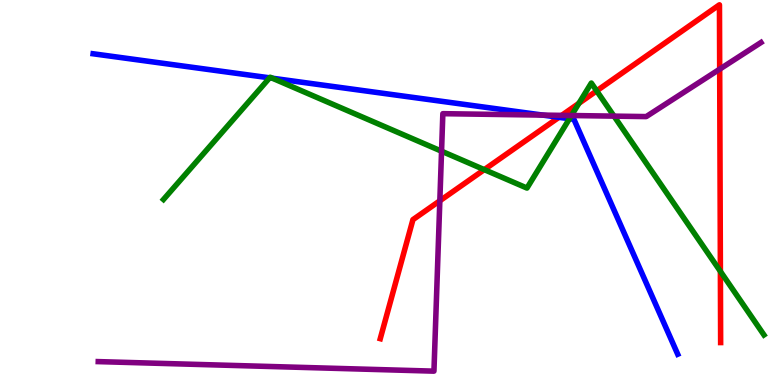[{'lines': ['blue', 'red'], 'intersections': [{'x': 7.21, 'y': 6.95}]}, {'lines': ['green', 'red'], 'intersections': [{'x': 6.25, 'y': 5.59}, {'x': 7.47, 'y': 7.32}, {'x': 7.7, 'y': 7.64}, {'x': 9.3, 'y': 2.95}]}, {'lines': ['purple', 'red'], 'intersections': [{'x': 5.68, 'y': 4.78}, {'x': 7.25, 'y': 7.0}, {'x': 9.29, 'y': 8.2}]}, {'lines': ['blue', 'green'], 'intersections': [{'x': 3.48, 'y': 7.98}, {'x': 3.52, 'y': 7.97}, {'x': 7.35, 'y': 6.92}]}, {'lines': ['blue', 'purple'], 'intersections': [{'x': 7.0, 'y': 7.01}]}, {'lines': ['green', 'purple'], 'intersections': [{'x': 5.7, 'y': 6.07}, {'x': 7.37, 'y': 7.0}, {'x': 7.92, 'y': 6.98}]}]